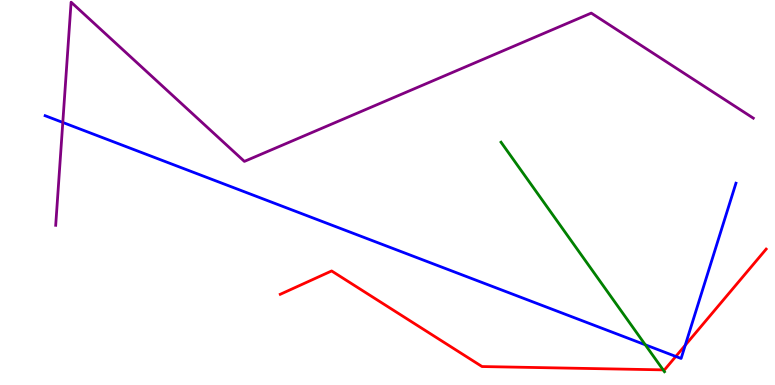[{'lines': ['blue', 'red'], 'intersections': [{'x': 8.72, 'y': 0.742}, {'x': 8.84, 'y': 1.03}]}, {'lines': ['green', 'red'], 'intersections': [{'x': 8.56, 'y': 0.393}]}, {'lines': ['purple', 'red'], 'intersections': []}, {'lines': ['blue', 'green'], 'intersections': [{'x': 8.33, 'y': 1.04}]}, {'lines': ['blue', 'purple'], 'intersections': [{'x': 0.81, 'y': 6.82}]}, {'lines': ['green', 'purple'], 'intersections': []}]